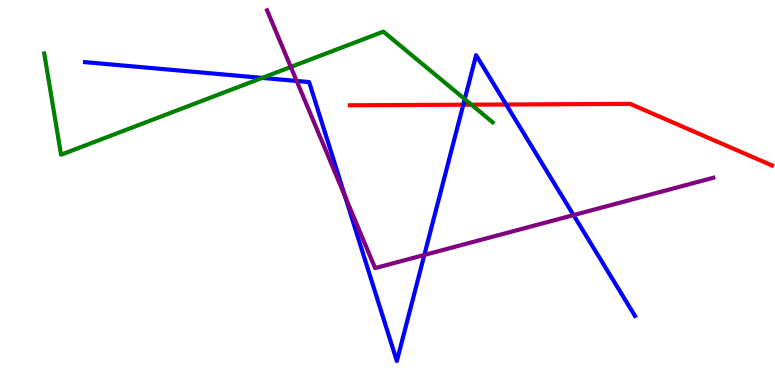[{'lines': ['blue', 'red'], 'intersections': [{'x': 5.98, 'y': 7.28}, {'x': 6.53, 'y': 7.29}]}, {'lines': ['green', 'red'], 'intersections': [{'x': 6.08, 'y': 7.28}]}, {'lines': ['purple', 'red'], 'intersections': []}, {'lines': ['blue', 'green'], 'intersections': [{'x': 3.38, 'y': 7.98}, {'x': 6.0, 'y': 7.43}]}, {'lines': ['blue', 'purple'], 'intersections': [{'x': 3.83, 'y': 7.9}, {'x': 4.45, 'y': 4.9}, {'x': 5.48, 'y': 3.38}, {'x': 7.4, 'y': 4.41}]}, {'lines': ['green', 'purple'], 'intersections': [{'x': 3.75, 'y': 8.26}]}]